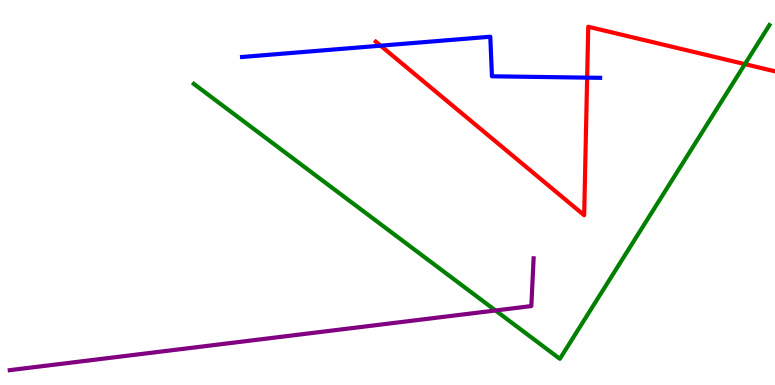[{'lines': ['blue', 'red'], 'intersections': [{'x': 4.91, 'y': 8.81}, {'x': 7.58, 'y': 7.98}]}, {'lines': ['green', 'red'], 'intersections': [{'x': 9.61, 'y': 8.33}]}, {'lines': ['purple', 'red'], 'intersections': []}, {'lines': ['blue', 'green'], 'intersections': []}, {'lines': ['blue', 'purple'], 'intersections': []}, {'lines': ['green', 'purple'], 'intersections': [{'x': 6.39, 'y': 1.94}]}]